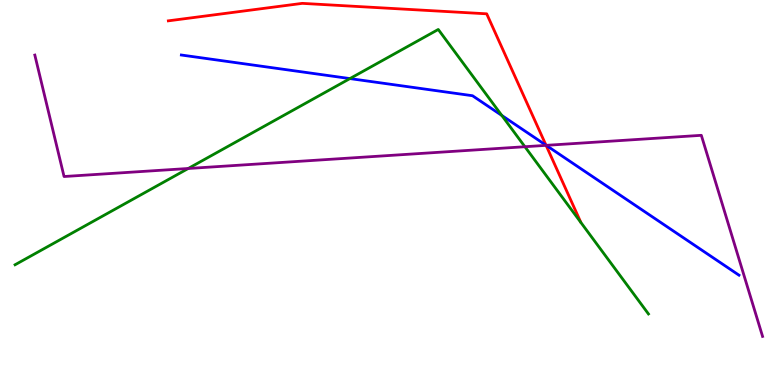[{'lines': ['blue', 'red'], 'intersections': [{'x': 7.05, 'y': 6.23}]}, {'lines': ['green', 'red'], 'intersections': []}, {'lines': ['purple', 'red'], 'intersections': [{'x': 7.05, 'y': 6.22}]}, {'lines': ['blue', 'green'], 'intersections': [{'x': 4.52, 'y': 7.96}, {'x': 6.47, 'y': 7.0}]}, {'lines': ['blue', 'purple'], 'intersections': [{'x': 7.05, 'y': 6.22}]}, {'lines': ['green', 'purple'], 'intersections': [{'x': 2.43, 'y': 5.62}, {'x': 6.77, 'y': 6.19}]}]